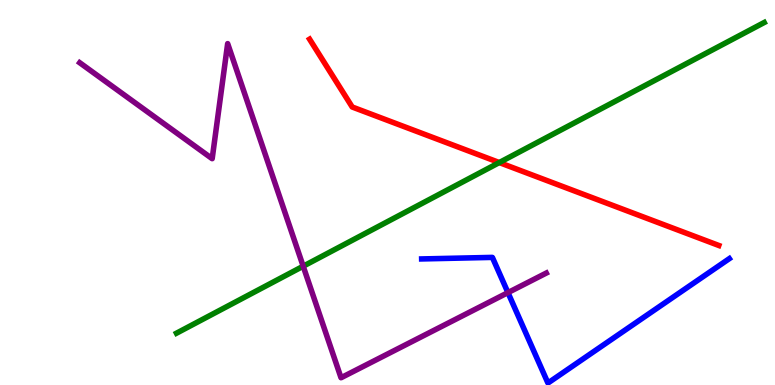[{'lines': ['blue', 'red'], 'intersections': []}, {'lines': ['green', 'red'], 'intersections': [{'x': 6.44, 'y': 5.78}]}, {'lines': ['purple', 'red'], 'intersections': []}, {'lines': ['blue', 'green'], 'intersections': []}, {'lines': ['blue', 'purple'], 'intersections': [{'x': 6.55, 'y': 2.4}]}, {'lines': ['green', 'purple'], 'intersections': [{'x': 3.91, 'y': 3.09}]}]